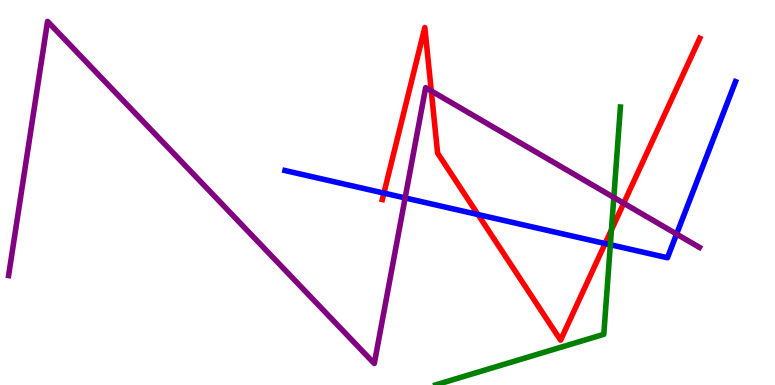[{'lines': ['blue', 'red'], 'intersections': [{'x': 4.95, 'y': 4.98}, {'x': 6.17, 'y': 4.43}, {'x': 7.81, 'y': 3.67}]}, {'lines': ['green', 'red'], 'intersections': [{'x': 7.89, 'y': 4.03}]}, {'lines': ['purple', 'red'], 'intersections': [{'x': 5.56, 'y': 7.64}, {'x': 8.05, 'y': 4.72}]}, {'lines': ['blue', 'green'], 'intersections': [{'x': 7.88, 'y': 3.64}]}, {'lines': ['blue', 'purple'], 'intersections': [{'x': 5.23, 'y': 4.86}, {'x': 8.73, 'y': 3.92}]}, {'lines': ['green', 'purple'], 'intersections': [{'x': 7.92, 'y': 4.87}]}]